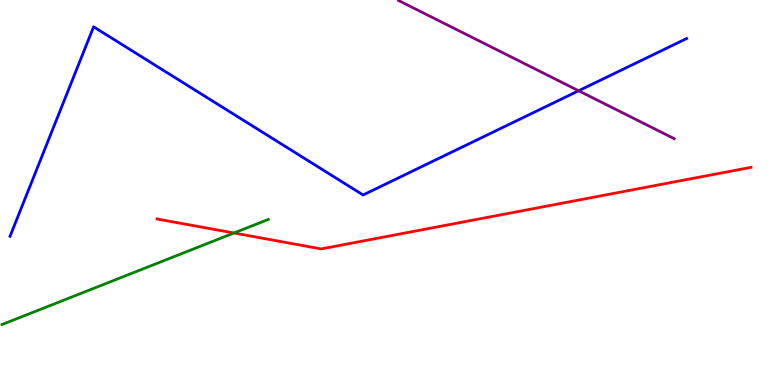[{'lines': ['blue', 'red'], 'intersections': []}, {'lines': ['green', 'red'], 'intersections': [{'x': 3.02, 'y': 3.95}]}, {'lines': ['purple', 'red'], 'intersections': []}, {'lines': ['blue', 'green'], 'intersections': []}, {'lines': ['blue', 'purple'], 'intersections': [{'x': 7.47, 'y': 7.64}]}, {'lines': ['green', 'purple'], 'intersections': []}]